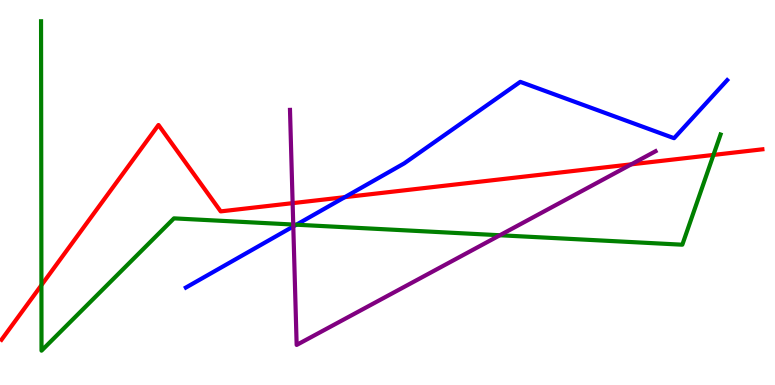[{'lines': ['blue', 'red'], 'intersections': [{'x': 4.45, 'y': 4.88}]}, {'lines': ['green', 'red'], 'intersections': [{'x': 0.534, 'y': 2.59}, {'x': 9.21, 'y': 5.98}]}, {'lines': ['purple', 'red'], 'intersections': [{'x': 3.78, 'y': 4.72}, {'x': 8.15, 'y': 5.73}]}, {'lines': ['blue', 'green'], 'intersections': [{'x': 3.82, 'y': 4.16}]}, {'lines': ['blue', 'purple'], 'intersections': [{'x': 3.78, 'y': 4.12}]}, {'lines': ['green', 'purple'], 'intersections': [{'x': 3.78, 'y': 4.17}, {'x': 6.45, 'y': 3.89}]}]